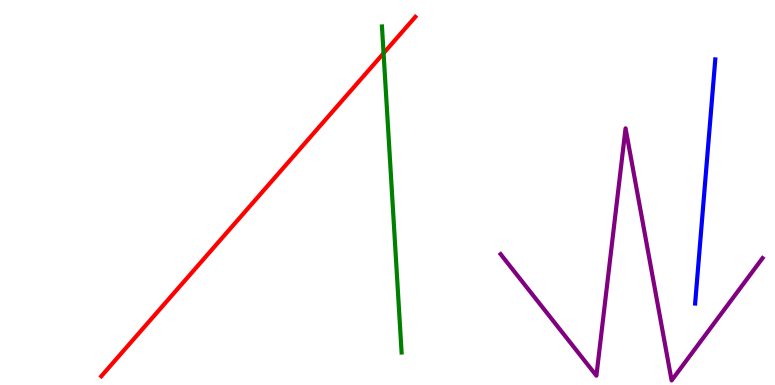[{'lines': ['blue', 'red'], 'intersections': []}, {'lines': ['green', 'red'], 'intersections': [{'x': 4.95, 'y': 8.62}]}, {'lines': ['purple', 'red'], 'intersections': []}, {'lines': ['blue', 'green'], 'intersections': []}, {'lines': ['blue', 'purple'], 'intersections': []}, {'lines': ['green', 'purple'], 'intersections': []}]